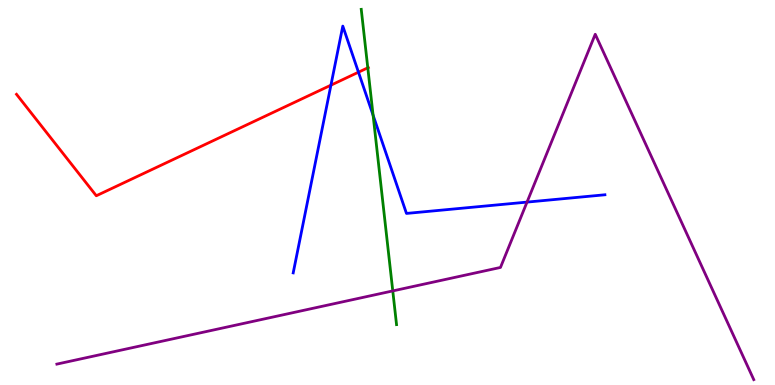[{'lines': ['blue', 'red'], 'intersections': [{'x': 4.27, 'y': 7.79}, {'x': 4.63, 'y': 8.12}]}, {'lines': ['green', 'red'], 'intersections': [{'x': 4.75, 'y': 8.24}]}, {'lines': ['purple', 'red'], 'intersections': []}, {'lines': ['blue', 'green'], 'intersections': [{'x': 4.81, 'y': 7.01}]}, {'lines': ['blue', 'purple'], 'intersections': [{'x': 6.8, 'y': 4.75}]}, {'lines': ['green', 'purple'], 'intersections': [{'x': 5.07, 'y': 2.44}]}]